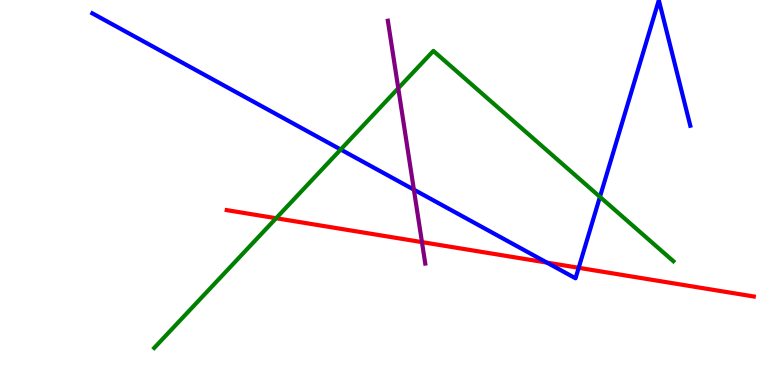[{'lines': ['blue', 'red'], 'intersections': [{'x': 7.06, 'y': 3.18}, {'x': 7.47, 'y': 3.04}]}, {'lines': ['green', 'red'], 'intersections': [{'x': 3.56, 'y': 4.33}]}, {'lines': ['purple', 'red'], 'intersections': [{'x': 5.44, 'y': 3.71}]}, {'lines': ['blue', 'green'], 'intersections': [{'x': 4.4, 'y': 6.12}, {'x': 7.74, 'y': 4.89}]}, {'lines': ['blue', 'purple'], 'intersections': [{'x': 5.34, 'y': 5.07}]}, {'lines': ['green', 'purple'], 'intersections': [{'x': 5.14, 'y': 7.71}]}]